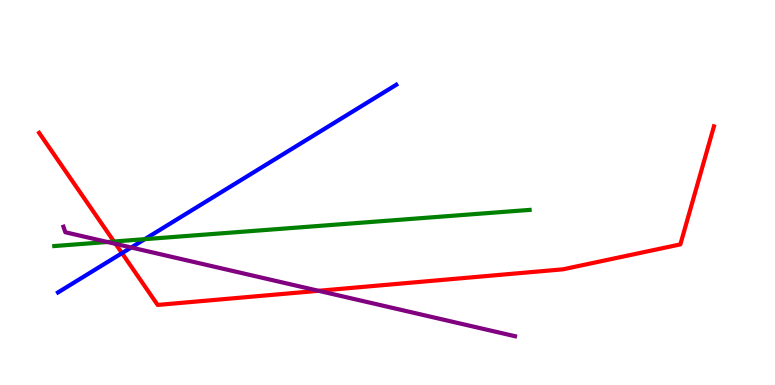[{'lines': ['blue', 'red'], 'intersections': [{'x': 1.57, 'y': 3.42}]}, {'lines': ['green', 'red'], 'intersections': [{'x': 1.47, 'y': 3.73}]}, {'lines': ['purple', 'red'], 'intersections': [{'x': 1.49, 'y': 3.67}, {'x': 4.11, 'y': 2.45}]}, {'lines': ['blue', 'green'], 'intersections': [{'x': 1.87, 'y': 3.79}]}, {'lines': ['blue', 'purple'], 'intersections': [{'x': 1.69, 'y': 3.57}]}, {'lines': ['green', 'purple'], 'intersections': [{'x': 1.39, 'y': 3.71}]}]